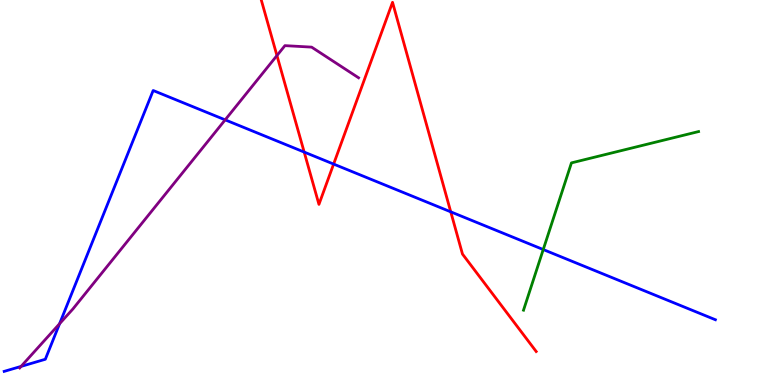[{'lines': ['blue', 'red'], 'intersections': [{'x': 3.92, 'y': 6.05}, {'x': 4.3, 'y': 5.74}, {'x': 5.82, 'y': 4.5}]}, {'lines': ['green', 'red'], 'intersections': []}, {'lines': ['purple', 'red'], 'intersections': [{'x': 3.57, 'y': 8.56}]}, {'lines': ['blue', 'green'], 'intersections': [{'x': 7.01, 'y': 3.52}]}, {'lines': ['blue', 'purple'], 'intersections': [{'x': 0.272, 'y': 0.483}, {'x': 0.769, 'y': 1.59}, {'x': 2.91, 'y': 6.89}]}, {'lines': ['green', 'purple'], 'intersections': []}]